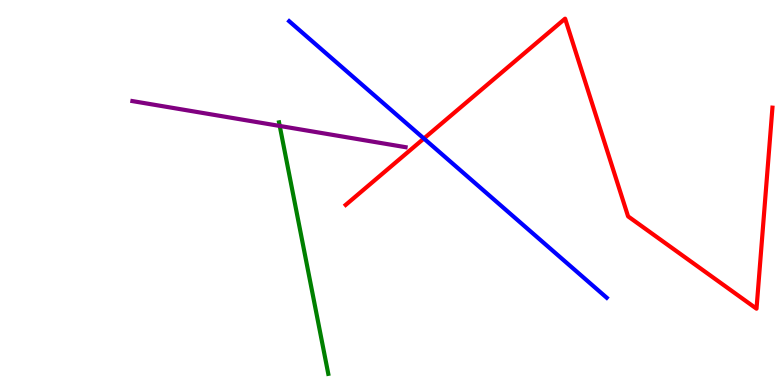[{'lines': ['blue', 'red'], 'intersections': [{'x': 5.47, 'y': 6.4}]}, {'lines': ['green', 'red'], 'intersections': []}, {'lines': ['purple', 'red'], 'intersections': []}, {'lines': ['blue', 'green'], 'intersections': []}, {'lines': ['blue', 'purple'], 'intersections': []}, {'lines': ['green', 'purple'], 'intersections': [{'x': 3.61, 'y': 6.73}]}]